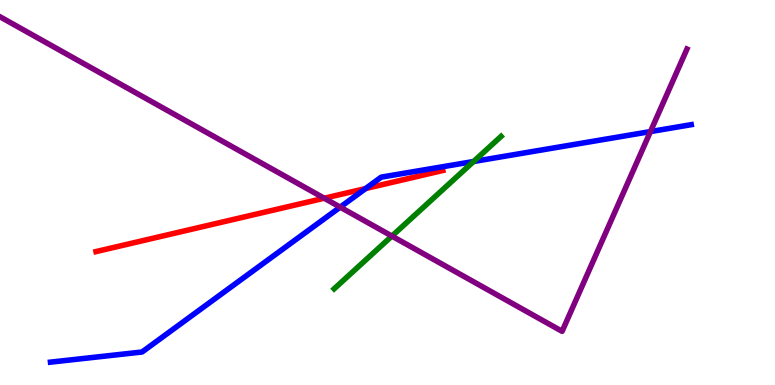[{'lines': ['blue', 'red'], 'intersections': [{'x': 4.72, 'y': 5.1}]}, {'lines': ['green', 'red'], 'intersections': []}, {'lines': ['purple', 'red'], 'intersections': [{'x': 4.18, 'y': 4.85}]}, {'lines': ['blue', 'green'], 'intersections': [{'x': 6.11, 'y': 5.8}]}, {'lines': ['blue', 'purple'], 'intersections': [{'x': 4.39, 'y': 4.62}, {'x': 8.39, 'y': 6.58}]}, {'lines': ['green', 'purple'], 'intersections': [{'x': 5.06, 'y': 3.87}]}]